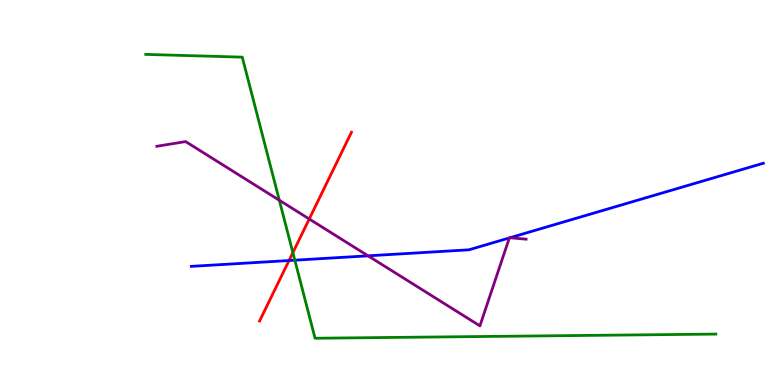[{'lines': ['blue', 'red'], 'intersections': [{'x': 3.73, 'y': 3.23}]}, {'lines': ['green', 'red'], 'intersections': [{'x': 3.78, 'y': 3.44}]}, {'lines': ['purple', 'red'], 'intersections': [{'x': 3.99, 'y': 4.31}]}, {'lines': ['blue', 'green'], 'intersections': [{'x': 3.8, 'y': 3.24}]}, {'lines': ['blue', 'purple'], 'intersections': [{'x': 4.75, 'y': 3.36}, {'x': 6.57, 'y': 3.82}, {'x': 6.58, 'y': 3.82}]}, {'lines': ['green', 'purple'], 'intersections': [{'x': 3.6, 'y': 4.8}]}]